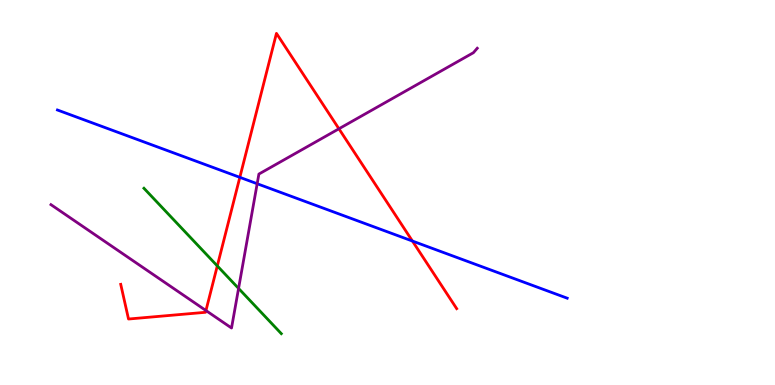[{'lines': ['blue', 'red'], 'intersections': [{'x': 3.09, 'y': 5.39}, {'x': 5.32, 'y': 3.74}]}, {'lines': ['green', 'red'], 'intersections': [{'x': 2.8, 'y': 3.09}]}, {'lines': ['purple', 'red'], 'intersections': [{'x': 2.66, 'y': 1.93}, {'x': 4.37, 'y': 6.66}]}, {'lines': ['blue', 'green'], 'intersections': []}, {'lines': ['blue', 'purple'], 'intersections': [{'x': 3.32, 'y': 5.23}]}, {'lines': ['green', 'purple'], 'intersections': [{'x': 3.08, 'y': 2.51}]}]